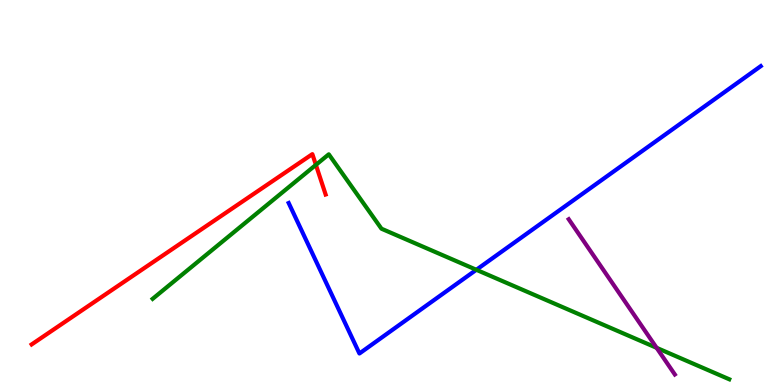[{'lines': ['blue', 'red'], 'intersections': []}, {'lines': ['green', 'red'], 'intersections': [{'x': 4.08, 'y': 5.72}]}, {'lines': ['purple', 'red'], 'intersections': []}, {'lines': ['blue', 'green'], 'intersections': [{'x': 6.15, 'y': 2.99}]}, {'lines': ['blue', 'purple'], 'intersections': []}, {'lines': ['green', 'purple'], 'intersections': [{'x': 8.47, 'y': 0.966}]}]